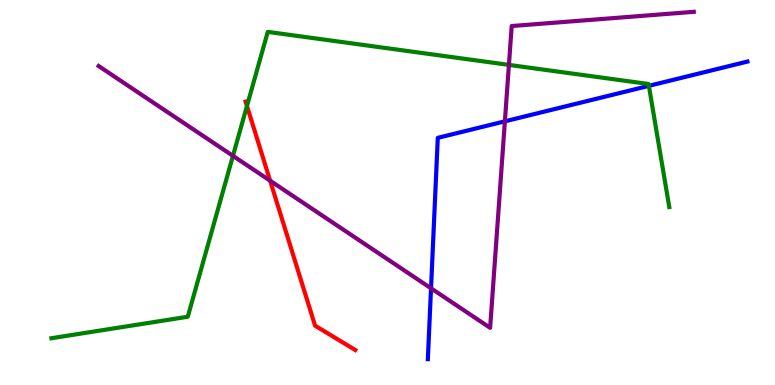[{'lines': ['blue', 'red'], 'intersections': []}, {'lines': ['green', 'red'], 'intersections': [{'x': 3.19, 'y': 7.25}]}, {'lines': ['purple', 'red'], 'intersections': [{'x': 3.49, 'y': 5.31}]}, {'lines': ['blue', 'green'], 'intersections': [{'x': 8.37, 'y': 7.77}]}, {'lines': ['blue', 'purple'], 'intersections': [{'x': 5.56, 'y': 2.51}, {'x': 6.51, 'y': 6.85}]}, {'lines': ['green', 'purple'], 'intersections': [{'x': 3.01, 'y': 5.95}, {'x': 6.57, 'y': 8.31}]}]